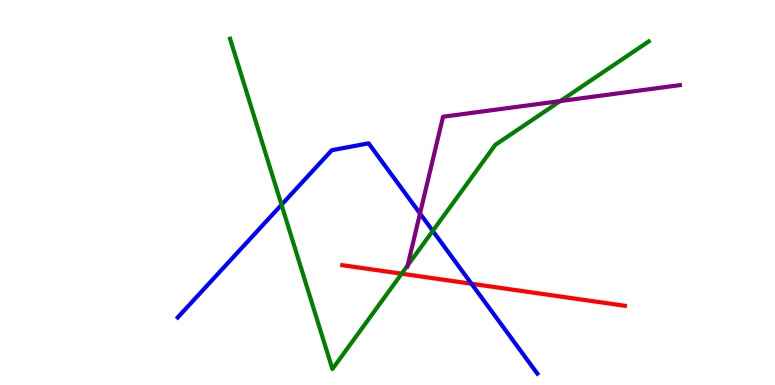[{'lines': ['blue', 'red'], 'intersections': [{'x': 6.08, 'y': 2.63}]}, {'lines': ['green', 'red'], 'intersections': [{'x': 5.18, 'y': 2.89}]}, {'lines': ['purple', 'red'], 'intersections': []}, {'lines': ['blue', 'green'], 'intersections': [{'x': 3.63, 'y': 4.68}, {'x': 5.58, 'y': 4.0}]}, {'lines': ['blue', 'purple'], 'intersections': [{'x': 5.42, 'y': 4.45}]}, {'lines': ['green', 'purple'], 'intersections': [{'x': 5.26, 'y': 3.1}, {'x': 7.23, 'y': 7.37}]}]